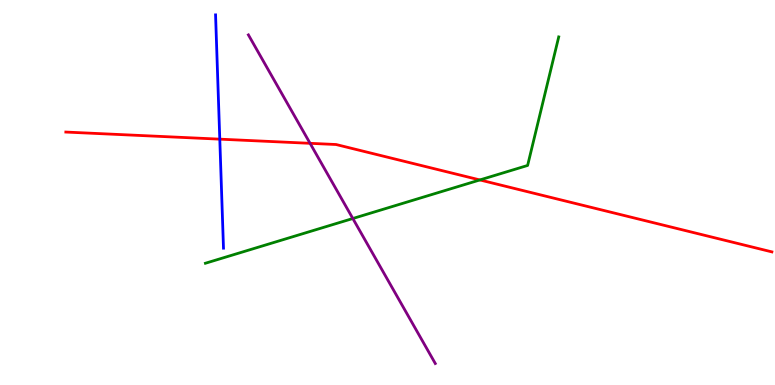[{'lines': ['blue', 'red'], 'intersections': [{'x': 2.84, 'y': 6.39}]}, {'lines': ['green', 'red'], 'intersections': [{'x': 6.19, 'y': 5.33}]}, {'lines': ['purple', 'red'], 'intersections': [{'x': 4.0, 'y': 6.28}]}, {'lines': ['blue', 'green'], 'intersections': []}, {'lines': ['blue', 'purple'], 'intersections': []}, {'lines': ['green', 'purple'], 'intersections': [{'x': 4.55, 'y': 4.32}]}]